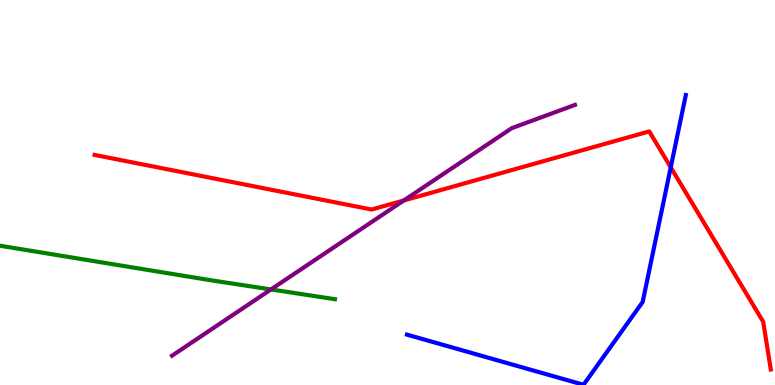[{'lines': ['blue', 'red'], 'intersections': [{'x': 8.65, 'y': 5.65}]}, {'lines': ['green', 'red'], 'intersections': []}, {'lines': ['purple', 'red'], 'intersections': [{'x': 5.21, 'y': 4.79}]}, {'lines': ['blue', 'green'], 'intersections': []}, {'lines': ['blue', 'purple'], 'intersections': []}, {'lines': ['green', 'purple'], 'intersections': [{'x': 3.5, 'y': 2.48}]}]